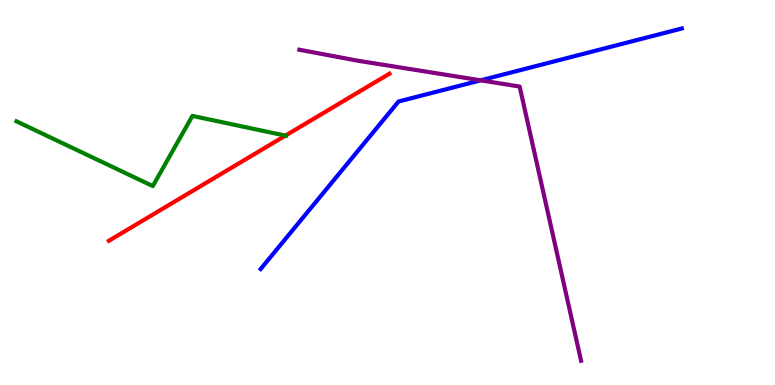[{'lines': ['blue', 'red'], 'intersections': []}, {'lines': ['green', 'red'], 'intersections': [{'x': 3.68, 'y': 6.48}]}, {'lines': ['purple', 'red'], 'intersections': []}, {'lines': ['blue', 'green'], 'intersections': []}, {'lines': ['blue', 'purple'], 'intersections': [{'x': 6.2, 'y': 7.91}]}, {'lines': ['green', 'purple'], 'intersections': []}]